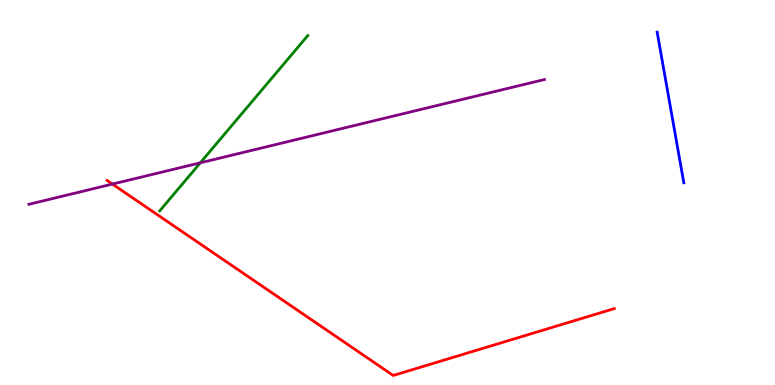[{'lines': ['blue', 'red'], 'intersections': []}, {'lines': ['green', 'red'], 'intersections': []}, {'lines': ['purple', 'red'], 'intersections': [{'x': 1.45, 'y': 5.22}]}, {'lines': ['blue', 'green'], 'intersections': []}, {'lines': ['blue', 'purple'], 'intersections': []}, {'lines': ['green', 'purple'], 'intersections': [{'x': 2.58, 'y': 5.77}]}]